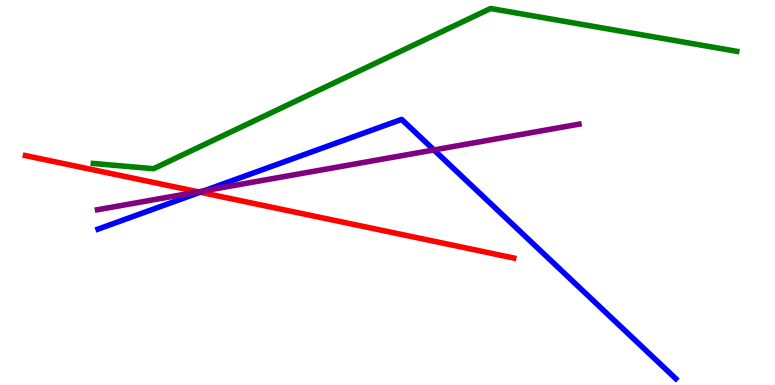[{'lines': ['blue', 'red'], 'intersections': [{'x': 2.58, 'y': 5.01}]}, {'lines': ['green', 'red'], 'intersections': []}, {'lines': ['purple', 'red'], 'intersections': [{'x': 2.56, 'y': 5.02}]}, {'lines': ['blue', 'green'], 'intersections': []}, {'lines': ['blue', 'purple'], 'intersections': [{'x': 2.63, 'y': 5.04}, {'x': 5.6, 'y': 6.11}]}, {'lines': ['green', 'purple'], 'intersections': []}]